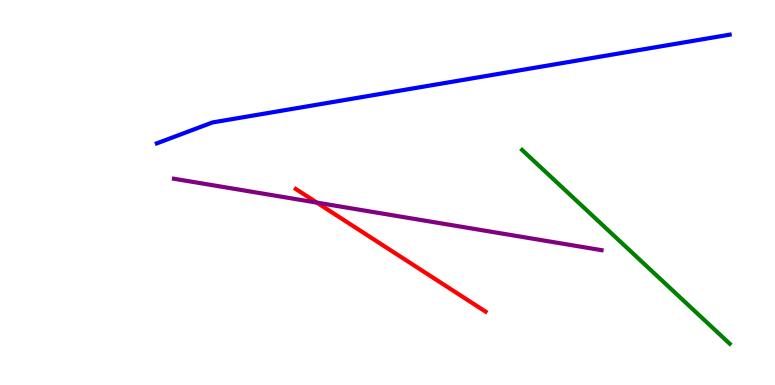[{'lines': ['blue', 'red'], 'intersections': []}, {'lines': ['green', 'red'], 'intersections': []}, {'lines': ['purple', 'red'], 'intersections': [{'x': 4.09, 'y': 4.74}]}, {'lines': ['blue', 'green'], 'intersections': []}, {'lines': ['blue', 'purple'], 'intersections': []}, {'lines': ['green', 'purple'], 'intersections': []}]